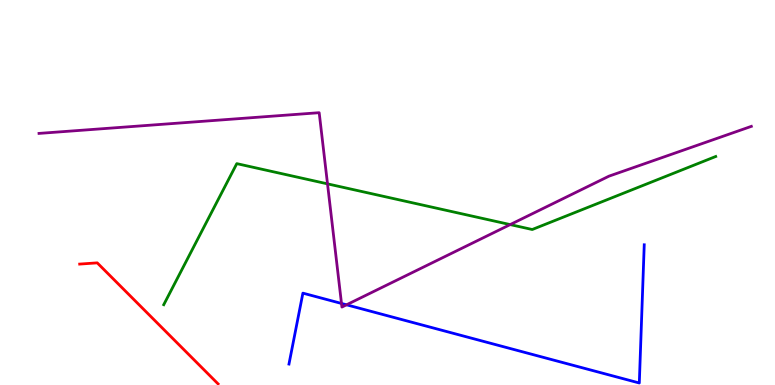[{'lines': ['blue', 'red'], 'intersections': []}, {'lines': ['green', 'red'], 'intersections': []}, {'lines': ['purple', 'red'], 'intersections': []}, {'lines': ['blue', 'green'], 'intersections': []}, {'lines': ['blue', 'purple'], 'intersections': [{'x': 4.41, 'y': 2.12}, {'x': 4.47, 'y': 2.08}]}, {'lines': ['green', 'purple'], 'intersections': [{'x': 4.23, 'y': 5.22}, {'x': 6.58, 'y': 4.17}]}]